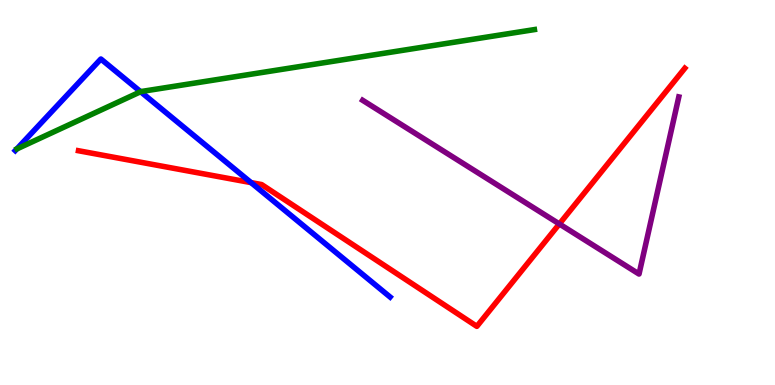[{'lines': ['blue', 'red'], 'intersections': [{'x': 3.24, 'y': 5.26}]}, {'lines': ['green', 'red'], 'intersections': []}, {'lines': ['purple', 'red'], 'intersections': [{'x': 7.22, 'y': 4.18}]}, {'lines': ['blue', 'green'], 'intersections': [{'x': 1.81, 'y': 7.62}]}, {'lines': ['blue', 'purple'], 'intersections': []}, {'lines': ['green', 'purple'], 'intersections': []}]